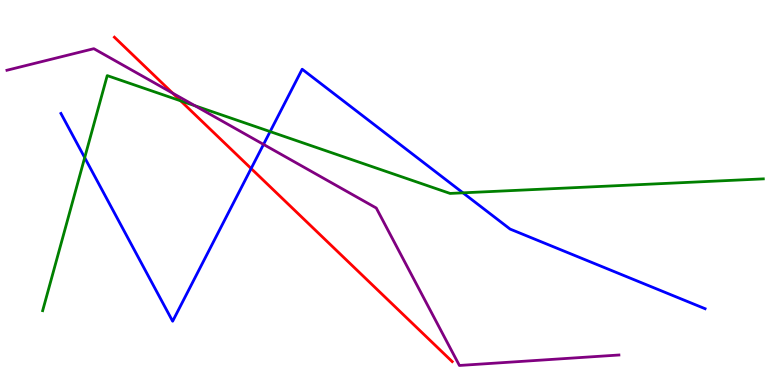[{'lines': ['blue', 'red'], 'intersections': [{'x': 3.24, 'y': 5.62}]}, {'lines': ['green', 'red'], 'intersections': [{'x': 2.33, 'y': 7.38}]}, {'lines': ['purple', 'red'], 'intersections': [{'x': 2.23, 'y': 7.58}]}, {'lines': ['blue', 'green'], 'intersections': [{'x': 1.09, 'y': 5.91}, {'x': 3.49, 'y': 6.58}, {'x': 5.97, 'y': 4.99}]}, {'lines': ['blue', 'purple'], 'intersections': [{'x': 3.4, 'y': 6.25}]}, {'lines': ['green', 'purple'], 'intersections': [{'x': 2.52, 'y': 7.25}]}]